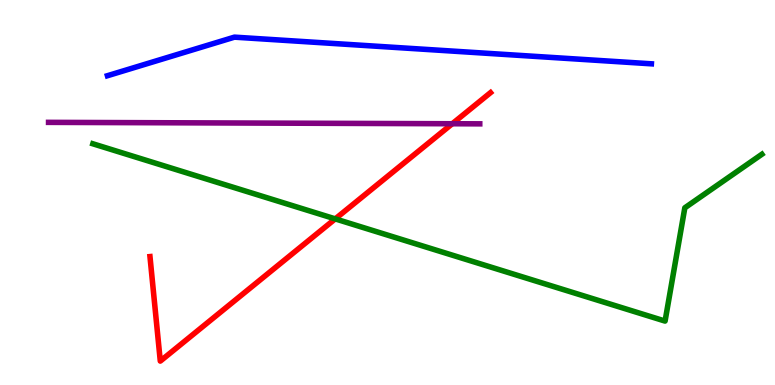[{'lines': ['blue', 'red'], 'intersections': []}, {'lines': ['green', 'red'], 'intersections': [{'x': 4.33, 'y': 4.31}]}, {'lines': ['purple', 'red'], 'intersections': [{'x': 5.84, 'y': 6.79}]}, {'lines': ['blue', 'green'], 'intersections': []}, {'lines': ['blue', 'purple'], 'intersections': []}, {'lines': ['green', 'purple'], 'intersections': []}]